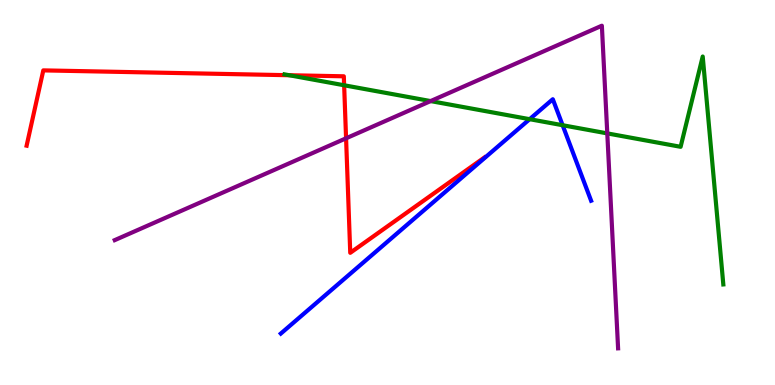[{'lines': ['blue', 'red'], 'intersections': []}, {'lines': ['green', 'red'], 'intersections': [{'x': 3.73, 'y': 8.05}, {'x': 4.44, 'y': 7.79}]}, {'lines': ['purple', 'red'], 'intersections': [{'x': 4.47, 'y': 6.41}]}, {'lines': ['blue', 'green'], 'intersections': [{'x': 6.83, 'y': 6.9}, {'x': 7.26, 'y': 6.75}]}, {'lines': ['blue', 'purple'], 'intersections': []}, {'lines': ['green', 'purple'], 'intersections': [{'x': 5.56, 'y': 7.37}, {'x': 7.84, 'y': 6.54}]}]